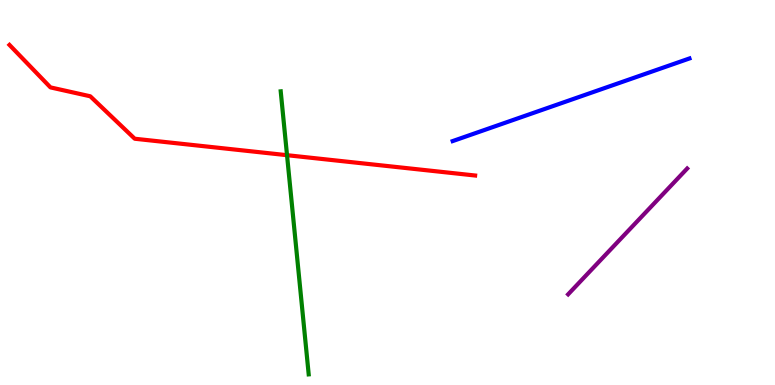[{'lines': ['blue', 'red'], 'intersections': []}, {'lines': ['green', 'red'], 'intersections': [{'x': 3.7, 'y': 5.97}]}, {'lines': ['purple', 'red'], 'intersections': []}, {'lines': ['blue', 'green'], 'intersections': []}, {'lines': ['blue', 'purple'], 'intersections': []}, {'lines': ['green', 'purple'], 'intersections': []}]